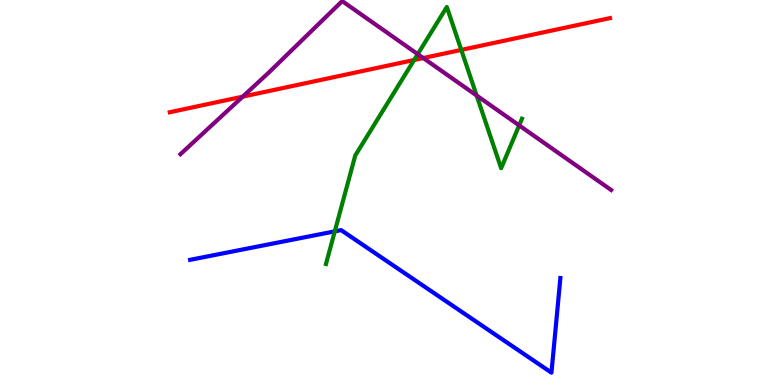[{'lines': ['blue', 'red'], 'intersections': []}, {'lines': ['green', 'red'], 'intersections': [{'x': 5.34, 'y': 8.44}, {'x': 5.95, 'y': 8.7}]}, {'lines': ['purple', 'red'], 'intersections': [{'x': 3.13, 'y': 7.49}, {'x': 5.46, 'y': 8.49}]}, {'lines': ['blue', 'green'], 'intersections': [{'x': 4.32, 'y': 3.99}]}, {'lines': ['blue', 'purple'], 'intersections': []}, {'lines': ['green', 'purple'], 'intersections': [{'x': 5.39, 'y': 8.59}, {'x': 6.15, 'y': 7.52}, {'x': 6.7, 'y': 6.74}]}]